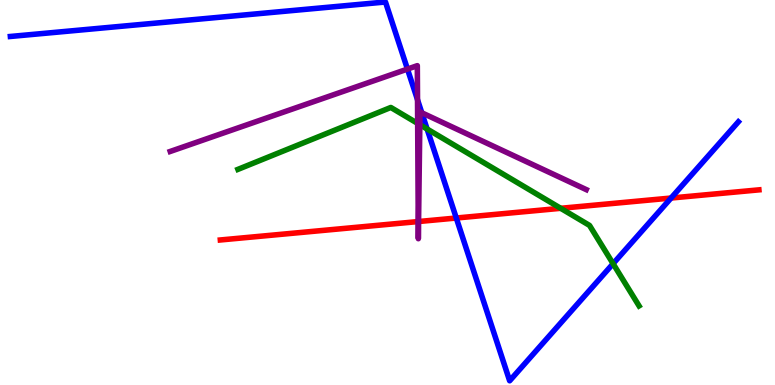[{'lines': ['blue', 'red'], 'intersections': [{'x': 5.89, 'y': 4.34}, {'x': 8.66, 'y': 4.86}]}, {'lines': ['green', 'red'], 'intersections': [{'x': 7.23, 'y': 4.59}]}, {'lines': ['purple', 'red'], 'intersections': [{'x': 5.4, 'y': 4.25}, {'x': 5.4, 'y': 4.25}]}, {'lines': ['blue', 'green'], 'intersections': [{'x': 5.51, 'y': 6.65}, {'x': 7.91, 'y': 3.15}]}, {'lines': ['blue', 'purple'], 'intersections': [{'x': 5.26, 'y': 8.21}, {'x': 5.39, 'y': 7.41}, {'x': 5.44, 'y': 7.07}]}, {'lines': ['green', 'purple'], 'intersections': [{'x': 5.39, 'y': 6.79}, {'x': 5.42, 'y': 6.76}]}]